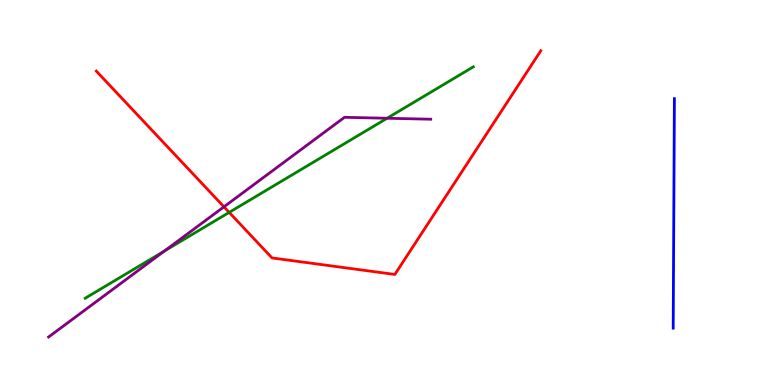[{'lines': ['blue', 'red'], 'intersections': []}, {'lines': ['green', 'red'], 'intersections': [{'x': 2.96, 'y': 4.48}]}, {'lines': ['purple', 'red'], 'intersections': [{'x': 2.89, 'y': 4.63}]}, {'lines': ['blue', 'green'], 'intersections': []}, {'lines': ['blue', 'purple'], 'intersections': []}, {'lines': ['green', 'purple'], 'intersections': [{'x': 2.12, 'y': 3.48}, {'x': 4.99, 'y': 6.93}]}]